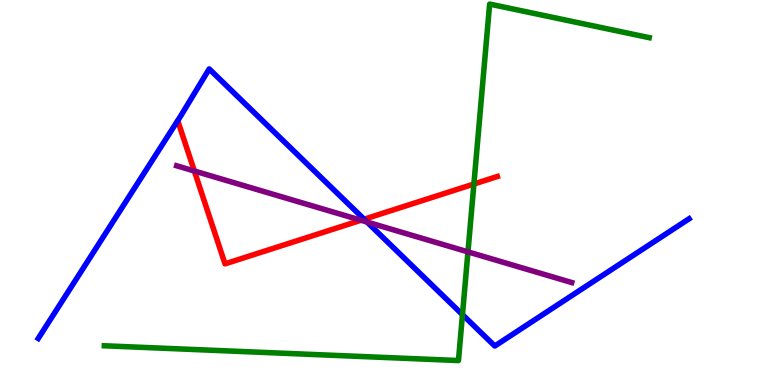[{'lines': ['blue', 'red'], 'intersections': [{'x': 4.7, 'y': 4.31}]}, {'lines': ['green', 'red'], 'intersections': [{'x': 6.11, 'y': 5.22}]}, {'lines': ['purple', 'red'], 'intersections': [{'x': 2.51, 'y': 5.56}, {'x': 4.66, 'y': 4.28}]}, {'lines': ['blue', 'green'], 'intersections': [{'x': 5.97, 'y': 1.83}]}, {'lines': ['blue', 'purple'], 'intersections': [{'x': 4.74, 'y': 4.23}]}, {'lines': ['green', 'purple'], 'intersections': [{'x': 6.04, 'y': 3.46}]}]